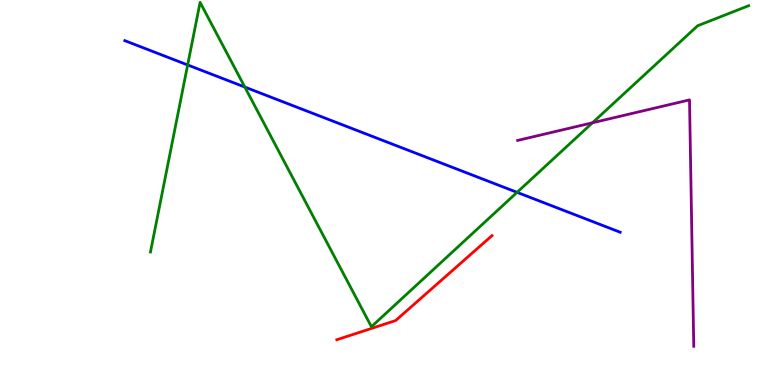[{'lines': ['blue', 'red'], 'intersections': []}, {'lines': ['green', 'red'], 'intersections': []}, {'lines': ['purple', 'red'], 'intersections': []}, {'lines': ['blue', 'green'], 'intersections': [{'x': 2.42, 'y': 8.31}, {'x': 3.16, 'y': 7.74}, {'x': 6.67, 'y': 5.0}]}, {'lines': ['blue', 'purple'], 'intersections': []}, {'lines': ['green', 'purple'], 'intersections': [{'x': 7.64, 'y': 6.81}]}]